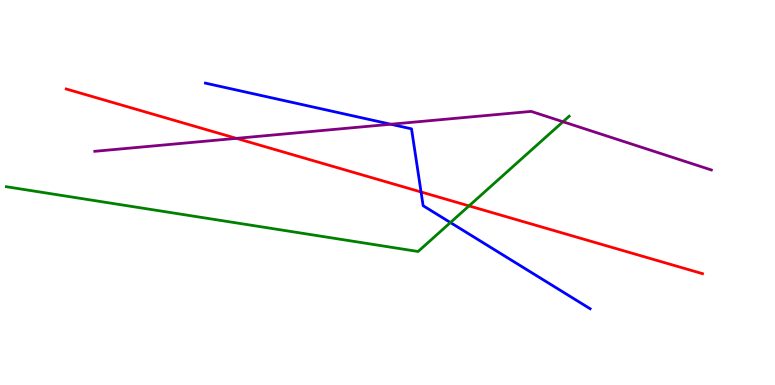[{'lines': ['blue', 'red'], 'intersections': [{'x': 5.43, 'y': 5.01}]}, {'lines': ['green', 'red'], 'intersections': [{'x': 6.05, 'y': 4.65}]}, {'lines': ['purple', 'red'], 'intersections': [{'x': 3.05, 'y': 6.41}]}, {'lines': ['blue', 'green'], 'intersections': [{'x': 5.81, 'y': 4.22}]}, {'lines': ['blue', 'purple'], 'intersections': [{'x': 5.04, 'y': 6.77}]}, {'lines': ['green', 'purple'], 'intersections': [{'x': 7.26, 'y': 6.84}]}]